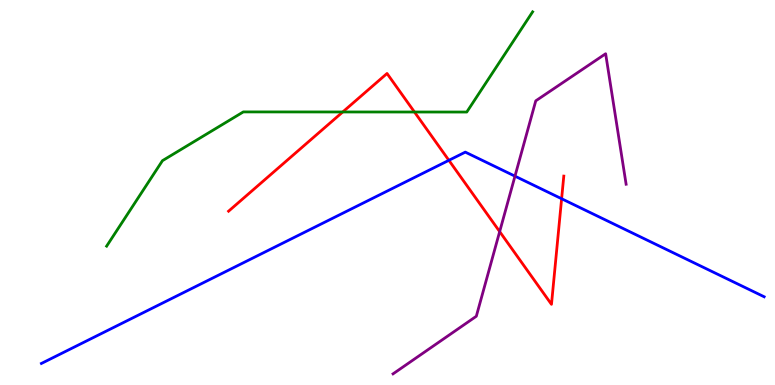[{'lines': ['blue', 'red'], 'intersections': [{'x': 5.79, 'y': 5.84}, {'x': 7.25, 'y': 4.84}]}, {'lines': ['green', 'red'], 'intersections': [{'x': 4.42, 'y': 7.09}, {'x': 5.35, 'y': 7.09}]}, {'lines': ['purple', 'red'], 'intersections': [{'x': 6.45, 'y': 3.98}]}, {'lines': ['blue', 'green'], 'intersections': []}, {'lines': ['blue', 'purple'], 'intersections': [{'x': 6.64, 'y': 5.42}]}, {'lines': ['green', 'purple'], 'intersections': []}]